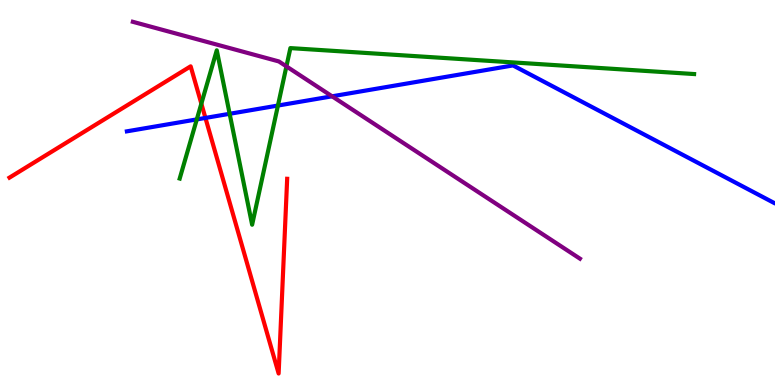[{'lines': ['blue', 'red'], 'intersections': [{'x': 2.65, 'y': 6.94}]}, {'lines': ['green', 'red'], 'intersections': [{'x': 2.6, 'y': 7.31}]}, {'lines': ['purple', 'red'], 'intersections': []}, {'lines': ['blue', 'green'], 'intersections': [{'x': 2.54, 'y': 6.9}, {'x': 2.96, 'y': 7.04}, {'x': 3.59, 'y': 7.26}]}, {'lines': ['blue', 'purple'], 'intersections': [{'x': 4.29, 'y': 7.5}]}, {'lines': ['green', 'purple'], 'intersections': [{'x': 3.7, 'y': 8.28}]}]